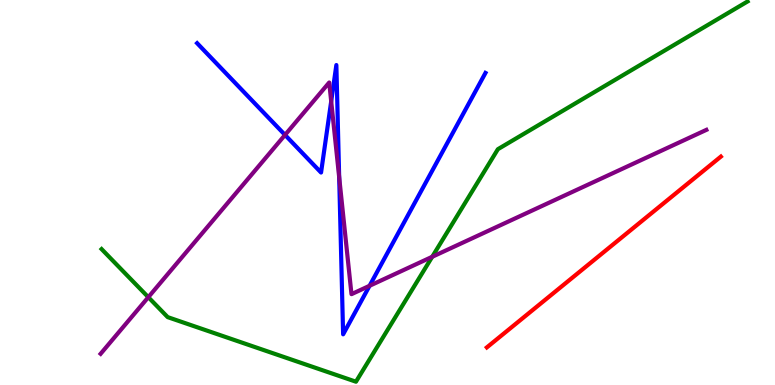[{'lines': ['blue', 'red'], 'intersections': []}, {'lines': ['green', 'red'], 'intersections': []}, {'lines': ['purple', 'red'], 'intersections': []}, {'lines': ['blue', 'green'], 'intersections': []}, {'lines': ['blue', 'purple'], 'intersections': [{'x': 3.68, 'y': 6.5}, {'x': 4.27, 'y': 7.37}, {'x': 4.38, 'y': 5.4}, {'x': 4.77, 'y': 2.58}]}, {'lines': ['green', 'purple'], 'intersections': [{'x': 1.91, 'y': 2.28}, {'x': 5.58, 'y': 3.33}]}]